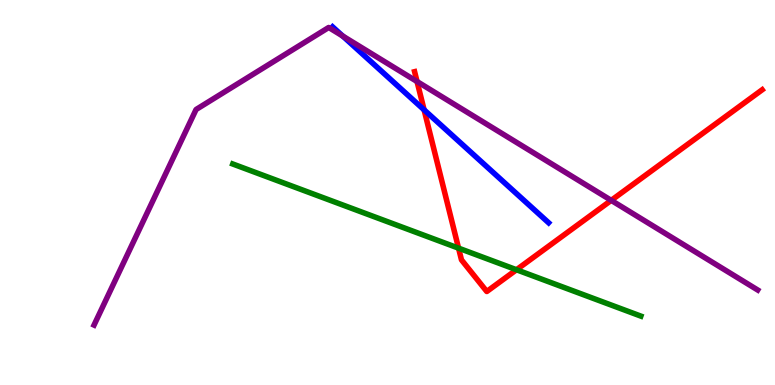[{'lines': ['blue', 'red'], 'intersections': [{'x': 5.47, 'y': 7.15}]}, {'lines': ['green', 'red'], 'intersections': [{'x': 5.92, 'y': 3.55}, {'x': 6.66, 'y': 2.99}]}, {'lines': ['purple', 'red'], 'intersections': [{'x': 5.38, 'y': 7.88}, {'x': 7.89, 'y': 4.8}]}, {'lines': ['blue', 'green'], 'intersections': []}, {'lines': ['blue', 'purple'], 'intersections': [{'x': 4.42, 'y': 9.06}]}, {'lines': ['green', 'purple'], 'intersections': []}]